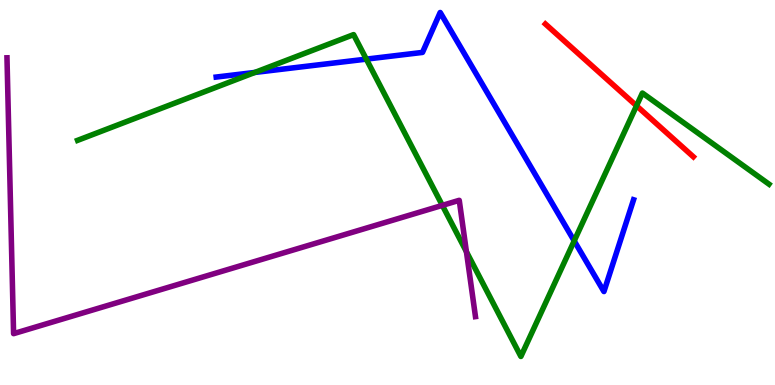[{'lines': ['blue', 'red'], 'intersections': []}, {'lines': ['green', 'red'], 'intersections': [{'x': 8.21, 'y': 7.25}]}, {'lines': ['purple', 'red'], 'intersections': []}, {'lines': ['blue', 'green'], 'intersections': [{'x': 3.29, 'y': 8.12}, {'x': 4.73, 'y': 8.46}, {'x': 7.41, 'y': 3.74}]}, {'lines': ['blue', 'purple'], 'intersections': []}, {'lines': ['green', 'purple'], 'intersections': [{'x': 5.71, 'y': 4.67}, {'x': 6.02, 'y': 3.46}]}]